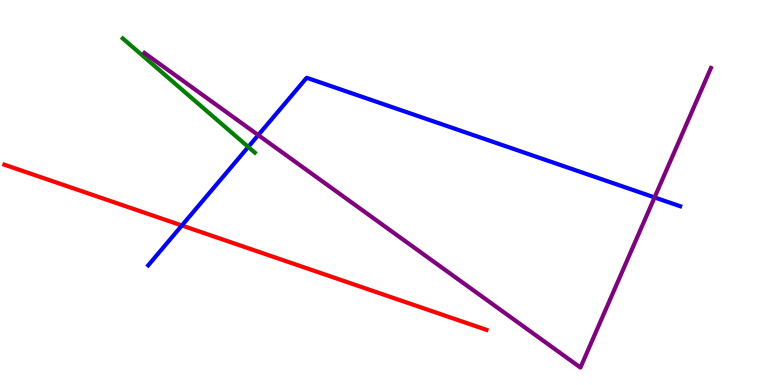[{'lines': ['blue', 'red'], 'intersections': [{'x': 2.35, 'y': 4.14}]}, {'lines': ['green', 'red'], 'intersections': []}, {'lines': ['purple', 'red'], 'intersections': []}, {'lines': ['blue', 'green'], 'intersections': [{'x': 3.2, 'y': 6.18}]}, {'lines': ['blue', 'purple'], 'intersections': [{'x': 3.33, 'y': 6.49}, {'x': 8.45, 'y': 4.87}]}, {'lines': ['green', 'purple'], 'intersections': []}]